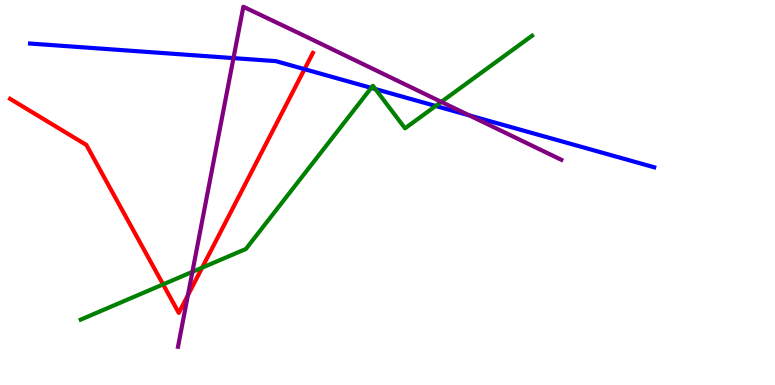[{'lines': ['blue', 'red'], 'intersections': [{'x': 3.93, 'y': 8.2}]}, {'lines': ['green', 'red'], 'intersections': [{'x': 2.1, 'y': 2.61}, {'x': 2.61, 'y': 3.05}]}, {'lines': ['purple', 'red'], 'intersections': [{'x': 2.42, 'y': 2.33}]}, {'lines': ['blue', 'green'], 'intersections': [{'x': 4.79, 'y': 7.72}, {'x': 4.84, 'y': 7.69}, {'x': 5.62, 'y': 7.25}]}, {'lines': ['blue', 'purple'], 'intersections': [{'x': 3.01, 'y': 8.49}, {'x': 6.06, 'y': 7.0}]}, {'lines': ['green', 'purple'], 'intersections': [{'x': 2.48, 'y': 2.94}, {'x': 5.69, 'y': 7.35}]}]